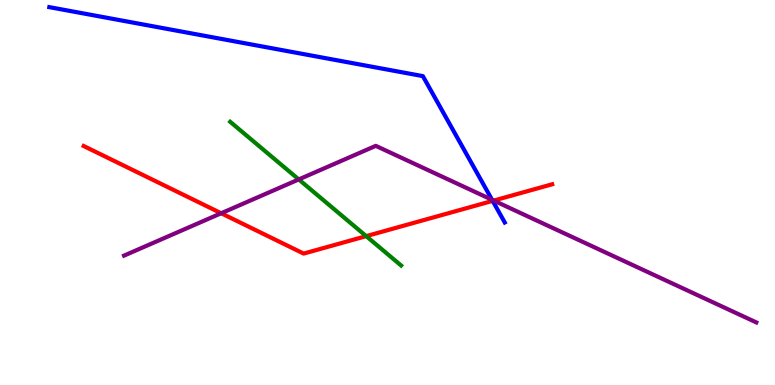[{'lines': ['blue', 'red'], 'intersections': [{'x': 6.36, 'y': 4.78}]}, {'lines': ['green', 'red'], 'intersections': [{'x': 4.73, 'y': 3.87}]}, {'lines': ['purple', 'red'], 'intersections': [{'x': 2.85, 'y': 4.46}, {'x': 6.37, 'y': 4.79}]}, {'lines': ['blue', 'green'], 'intersections': []}, {'lines': ['blue', 'purple'], 'intersections': [{'x': 6.35, 'y': 4.81}]}, {'lines': ['green', 'purple'], 'intersections': [{'x': 3.85, 'y': 5.34}]}]